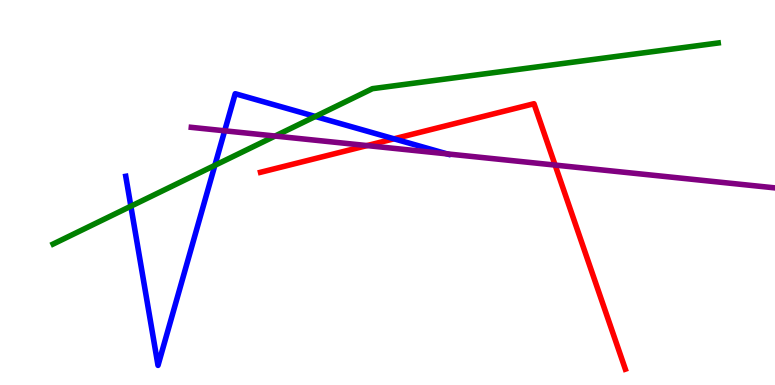[{'lines': ['blue', 'red'], 'intersections': [{'x': 5.08, 'y': 6.39}]}, {'lines': ['green', 'red'], 'intersections': []}, {'lines': ['purple', 'red'], 'intersections': [{'x': 4.74, 'y': 6.22}, {'x': 7.16, 'y': 5.71}]}, {'lines': ['blue', 'green'], 'intersections': [{'x': 1.69, 'y': 4.64}, {'x': 2.77, 'y': 5.71}, {'x': 4.07, 'y': 6.97}]}, {'lines': ['blue', 'purple'], 'intersections': [{'x': 2.9, 'y': 6.6}, {'x': 5.77, 'y': 6.0}]}, {'lines': ['green', 'purple'], 'intersections': [{'x': 3.55, 'y': 6.47}]}]